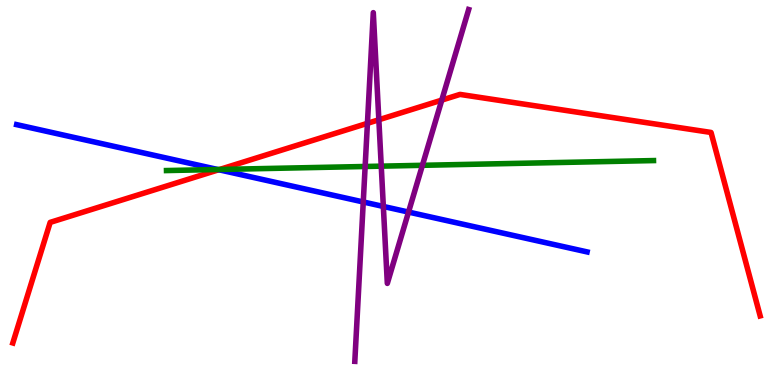[{'lines': ['blue', 'red'], 'intersections': [{'x': 2.82, 'y': 5.59}]}, {'lines': ['green', 'red'], 'intersections': [{'x': 2.83, 'y': 5.6}]}, {'lines': ['purple', 'red'], 'intersections': [{'x': 4.74, 'y': 6.8}, {'x': 4.89, 'y': 6.89}, {'x': 5.7, 'y': 7.4}]}, {'lines': ['blue', 'green'], 'intersections': [{'x': 2.81, 'y': 5.6}]}, {'lines': ['blue', 'purple'], 'intersections': [{'x': 4.69, 'y': 4.75}, {'x': 4.95, 'y': 4.64}, {'x': 5.27, 'y': 4.49}]}, {'lines': ['green', 'purple'], 'intersections': [{'x': 4.71, 'y': 5.68}, {'x': 4.92, 'y': 5.68}, {'x': 5.45, 'y': 5.71}]}]